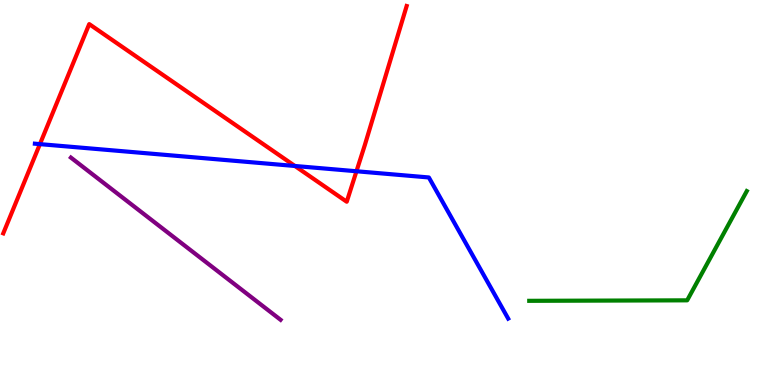[{'lines': ['blue', 'red'], 'intersections': [{'x': 0.515, 'y': 6.26}, {'x': 3.81, 'y': 5.69}, {'x': 4.6, 'y': 5.55}]}, {'lines': ['green', 'red'], 'intersections': []}, {'lines': ['purple', 'red'], 'intersections': []}, {'lines': ['blue', 'green'], 'intersections': []}, {'lines': ['blue', 'purple'], 'intersections': []}, {'lines': ['green', 'purple'], 'intersections': []}]